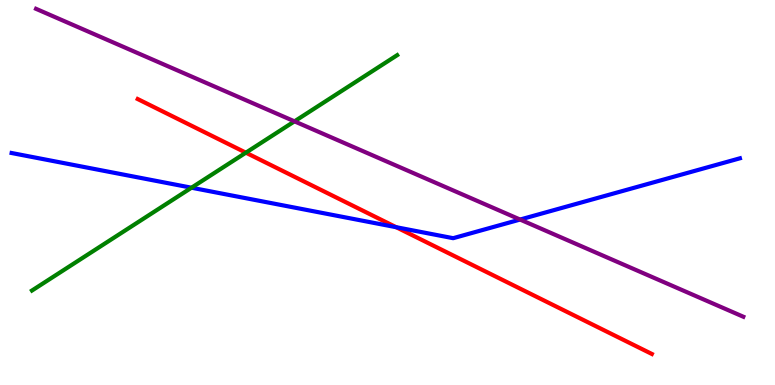[{'lines': ['blue', 'red'], 'intersections': [{'x': 5.11, 'y': 4.1}]}, {'lines': ['green', 'red'], 'intersections': [{'x': 3.17, 'y': 6.03}]}, {'lines': ['purple', 'red'], 'intersections': []}, {'lines': ['blue', 'green'], 'intersections': [{'x': 2.47, 'y': 5.12}]}, {'lines': ['blue', 'purple'], 'intersections': [{'x': 6.71, 'y': 4.3}]}, {'lines': ['green', 'purple'], 'intersections': [{'x': 3.8, 'y': 6.85}]}]